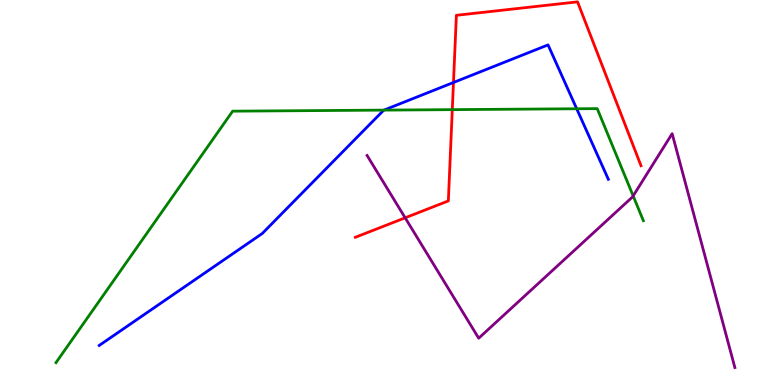[{'lines': ['blue', 'red'], 'intersections': [{'x': 5.85, 'y': 7.86}]}, {'lines': ['green', 'red'], 'intersections': [{'x': 5.84, 'y': 7.15}]}, {'lines': ['purple', 'red'], 'intersections': [{'x': 5.23, 'y': 4.34}]}, {'lines': ['blue', 'green'], 'intersections': [{'x': 4.95, 'y': 7.14}, {'x': 7.44, 'y': 7.17}]}, {'lines': ['blue', 'purple'], 'intersections': []}, {'lines': ['green', 'purple'], 'intersections': [{'x': 8.17, 'y': 4.91}]}]